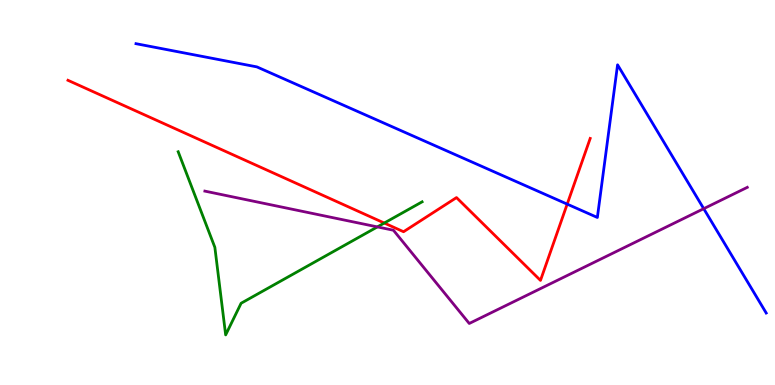[{'lines': ['blue', 'red'], 'intersections': [{'x': 7.32, 'y': 4.7}]}, {'lines': ['green', 'red'], 'intersections': [{'x': 4.96, 'y': 4.21}]}, {'lines': ['purple', 'red'], 'intersections': []}, {'lines': ['blue', 'green'], 'intersections': []}, {'lines': ['blue', 'purple'], 'intersections': [{'x': 9.08, 'y': 4.58}]}, {'lines': ['green', 'purple'], 'intersections': [{'x': 4.87, 'y': 4.11}]}]